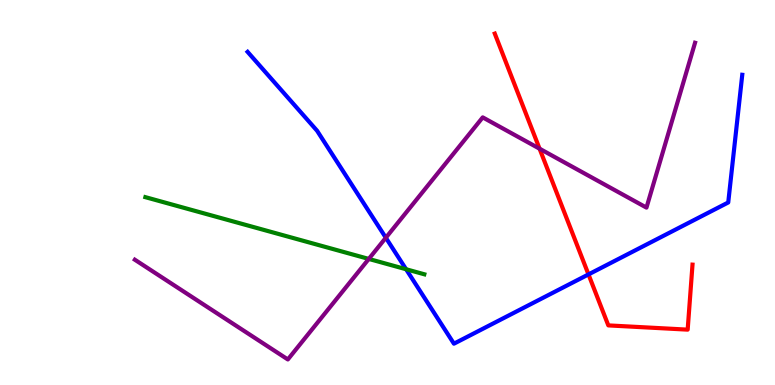[{'lines': ['blue', 'red'], 'intersections': [{'x': 7.59, 'y': 2.87}]}, {'lines': ['green', 'red'], 'intersections': []}, {'lines': ['purple', 'red'], 'intersections': [{'x': 6.96, 'y': 6.14}]}, {'lines': ['blue', 'green'], 'intersections': [{'x': 5.24, 'y': 3.01}]}, {'lines': ['blue', 'purple'], 'intersections': [{'x': 4.98, 'y': 3.83}]}, {'lines': ['green', 'purple'], 'intersections': [{'x': 4.76, 'y': 3.27}]}]